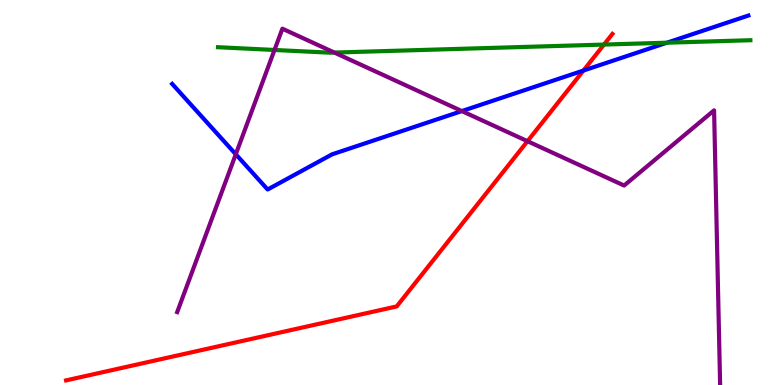[{'lines': ['blue', 'red'], 'intersections': [{'x': 7.53, 'y': 8.17}]}, {'lines': ['green', 'red'], 'intersections': [{'x': 7.79, 'y': 8.84}]}, {'lines': ['purple', 'red'], 'intersections': [{'x': 6.81, 'y': 6.33}]}, {'lines': ['blue', 'green'], 'intersections': [{'x': 8.61, 'y': 8.89}]}, {'lines': ['blue', 'purple'], 'intersections': [{'x': 3.04, 'y': 5.99}, {'x': 5.96, 'y': 7.11}]}, {'lines': ['green', 'purple'], 'intersections': [{'x': 3.54, 'y': 8.7}, {'x': 4.31, 'y': 8.63}]}]